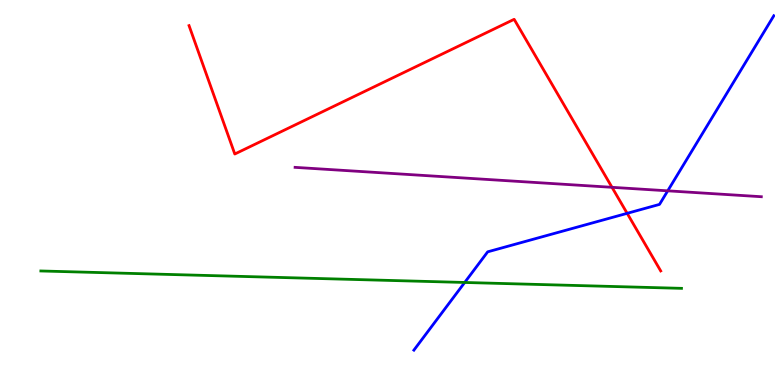[{'lines': ['blue', 'red'], 'intersections': [{'x': 8.09, 'y': 4.46}]}, {'lines': ['green', 'red'], 'intersections': []}, {'lines': ['purple', 'red'], 'intersections': [{'x': 7.9, 'y': 5.13}]}, {'lines': ['blue', 'green'], 'intersections': [{'x': 6.0, 'y': 2.66}]}, {'lines': ['blue', 'purple'], 'intersections': [{'x': 8.62, 'y': 5.04}]}, {'lines': ['green', 'purple'], 'intersections': []}]